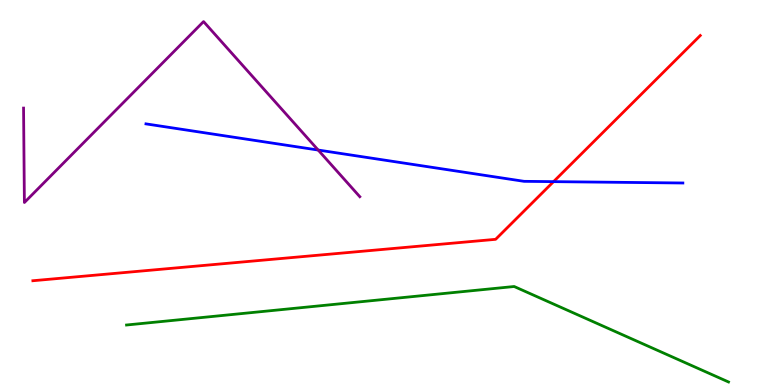[{'lines': ['blue', 'red'], 'intersections': [{'x': 7.14, 'y': 5.28}]}, {'lines': ['green', 'red'], 'intersections': []}, {'lines': ['purple', 'red'], 'intersections': []}, {'lines': ['blue', 'green'], 'intersections': []}, {'lines': ['blue', 'purple'], 'intersections': [{'x': 4.11, 'y': 6.1}]}, {'lines': ['green', 'purple'], 'intersections': []}]